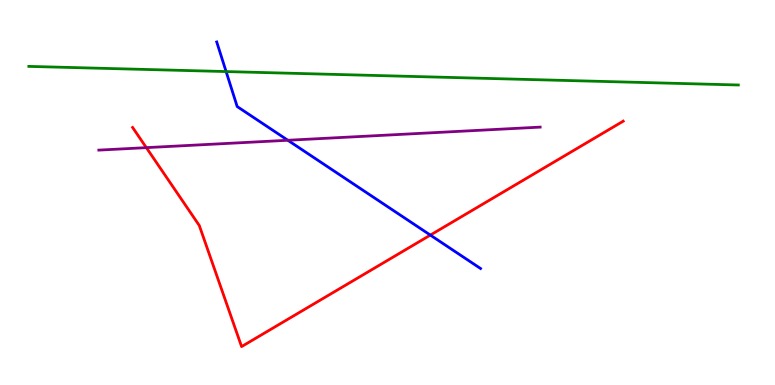[{'lines': ['blue', 'red'], 'intersections': [{'x': 5.55, 'y': 3.89}]}, {'lines': ['green', 'red'], 'intersections': []}, {'lines': ['purple', 'red'], 'intersections': [{'x': 1.89, 'y': 6.17}]}, {'lines': ['blue', 'green'], 'intersections': [{'x': 2.92, 'y': 8.14}]}, {'lines': ['blue', 'purple'], 'intersections': [{'x': 3.71, 'y': 6.36}]}, {'lines': ['green', 'purple'], 'intersections': []}]